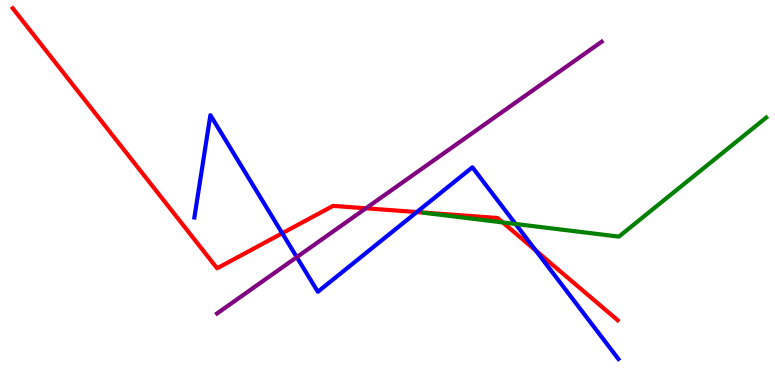[{'lines': ['blue', 'red'], 'intersections': [{'x': 3.64, 'y': 3.94}, {'x': 5.38, 'y': 4.49}, {'x': 6.91, 'y': 3.49}]}, {'lines': ['green', 'red'], 'intersections': [{'x': 6.49, 'y': 4.22}]}, {'lines': ['purple', 'red'], 'intersections': [{'x': 4.72, 'y': 4.59}]}, {'lines': ['blue', 'green'], 'intersections': [{'x': 6.65, 'y': 4.18}]}, {'lines': ['blue', 'purple'], 'intersections': [{'x': 3.83, 'y': 3.32}]}, {'lines': ['green', 'purple'], 'intersections': []}]